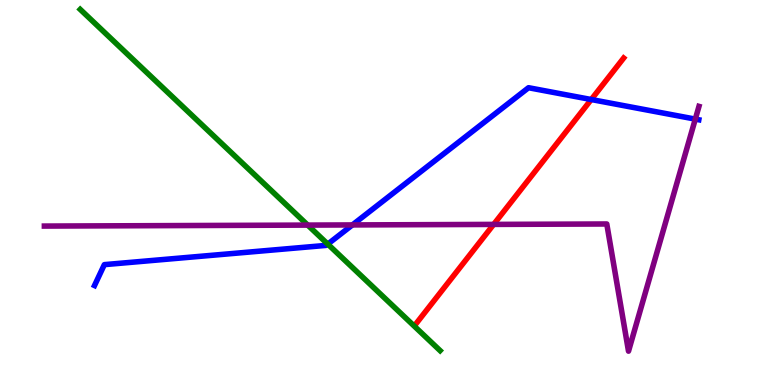[{'lines': ['blue', 'red'], 'intersections': [{'x': 7.63, 'y': 7.41}]}, {'lines': ['green', 'red'], 'intersections': []}, {'lines': ['purple', 'red'], 'intersections': [{'x': 6.37, 'y': 4.17}]}, {'lines': ['blue', 'green'], 'intersections': [{'x': 4.23, 'y': 3.66}]}, {'lines': ['blue', 'purple'], 'intersections': [{'x': 4.55, 'y': 4.16}, {'x': 8.97, 'y': 6.91}]}, {'lines': ['green', 'purple'], 'intersections': [{'x': 3.97, 'y': 4.15}]}]